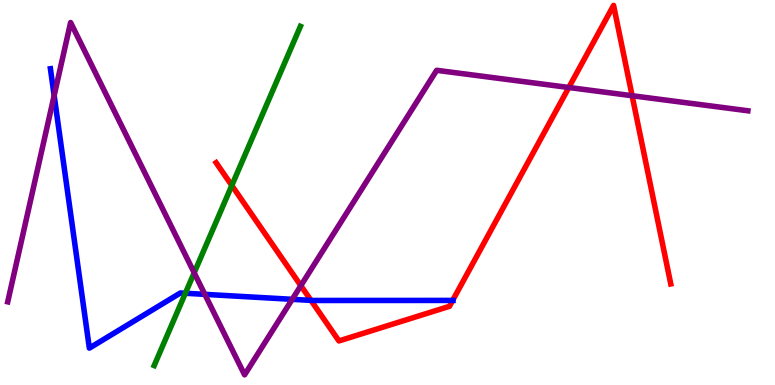[{'lines': ['blue', 'red'], 'intersections': [{'x': 4.01, 'y': 2.2}, {'x': 5.84, 'y': 2.2}]}, {'lines': ['green', 'red'], 'intersections': [{'x': 2.99, 'y': 5.18}]}, {'lines': ['purple', 'red'], 'intersections': [{'x': 3.88, 'y': 2.58}, {'x': 7.34, 'y': 7.73}, {'x': 8.16, 'y': 7.51}]}, {'lines': ['blue', 'green'], 'intersections': [{'x': 2.39, 'y': 2.38}]}, {'lines': ['blue', 'purple'], 'intersections': [{'x': 0.699, 'y': 7.52}, {'x': 2.64, 'y': 2.35}, {'x': 3.77, 'y': 2.23}]}, {'lines': ['green', 'purple'], 'intersections': [{'x': 2.51, 'y': 2.91}]}]